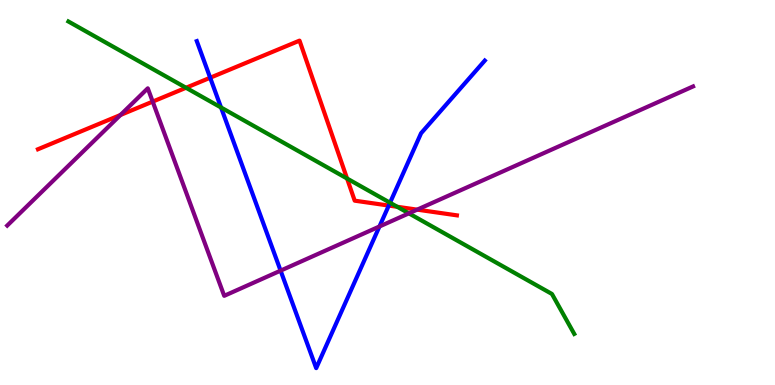[{'lines': ['blue', 'red'], 'intersections': [{'x': 2.71, 'y': 7.98}, {'x': 5.02, 'y': 4.66}]}, {'lines': ['green', 'red'], 'intersections': [{'x': 2.4, 'y': 7.72}, {'x': 4.48, 'y': 5.36}, {'x': 5.13, 'y': 4.63}]}, {'lines': ['purple', 'red'], 'intersections': [{'x': 1.55, 'y': 7.01}, {'x': 1.97, 'y': 7.36}, {'x': 5.38, 'y': 4.55}]}, {'lines': ['blue', 'green'], 'intersections': [{'x': 2.85, 'y': 7.21}, {'x': 5.03, 'y': 4.73}]}, {'lines': ['blue', 'purple'], 'intersections': [{'x': 3.62, 'y': 2.97}, {'x': 4.9, 'y': 4.12}]}, {'lines': ['green', 'purple'], 'intersections': [{'x': 5.28, 'y': 4.46}]}]